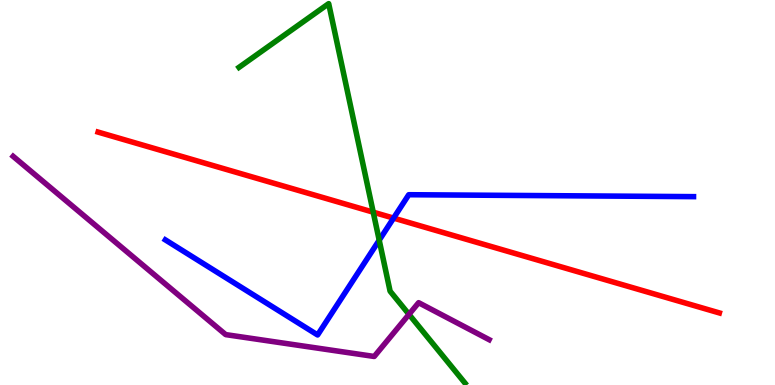[{'lines': ['blue', 'red'], 'intersections': [{'x': 5.08, 'y': 4.34}]}, {'lines': ['green', 'red'], 'intersections': [{'x': 4.82, 'y': 4.49}]}, {'lines': ['purple', 'red'], 'intersections': []}, {'lines': ['blue', 'green'], 'intersections': [{'x': 4.89, 'y': 3.76}]}, {'lines': ['blue', 'purple'], 'intersections': []}, {'lines': ['green', 'purple'], 'intersections': [{'x': 5.28, 'y': 1.83}]}]